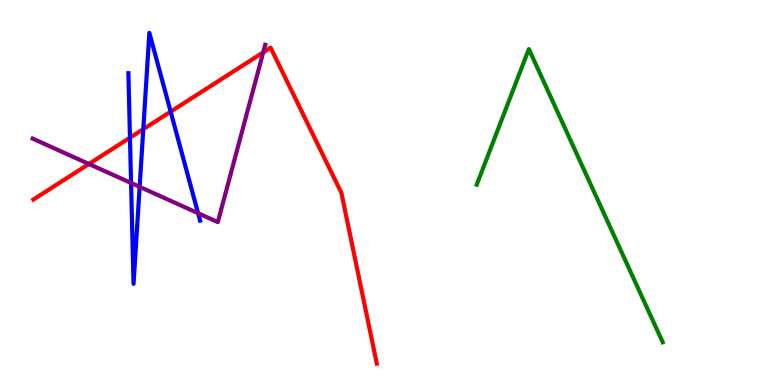[{'lines': ['blue', 'red'], 'intersections': [{'x': 1.68, 'y': 6.42}, {'x': 1.85, 'y': 6.64}, {'x': 2.2, 'y': 7.1}]}, {'lines': ['green', 'red'], 'intersections': []}, {'lines': ['purple', 'red'], 'intersections': [{'x': 1.15, 'y': 5.74}, {'x': 3.4, 'y': 8.64}]}, {'lines': ['blue', 'green'], 'intersections': []}, {'lines': ['blue', 'purple'], 'intersections': [{'x': 1.69, 'y': 5.25}, {'x': 1.8, 'y': 5.15}, {'x': 2.56, 'y': 4.46}]}, {'lines': ['green', 'purple'], 'intersections': []}]